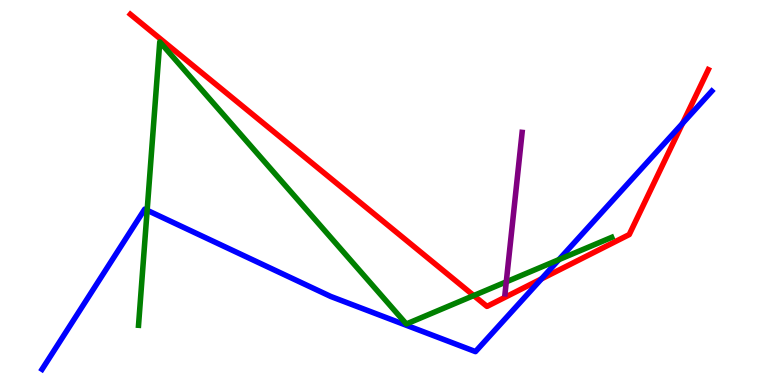[{'lines': ['blue', 'red'], 'intersections': [{'x': 6.99, 'y': 2.76}, {'x': 8.81, 'y': 6.8}]}, {'lines': ['green', 'red'], 'intersections': [{'x': 6.11, 'y': 2.32}]}, {'lines': ['purple', 'red'], 'intersections': []}, {'lines': ['blue', 'green'], 'intersections': [{'x': 1.9, 'y': 4.54}, {'x': 7.21, 'y': 3.26}]}, {'lines': ['blue', 'purple'], 'intersections': []}, {'lines': ['green', 'purple'], 'intersections': [{'x': 6.53, 'y': 2.68}]}]